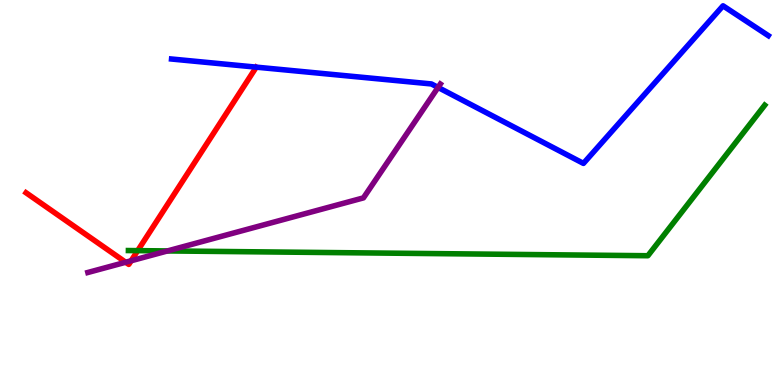[{'lines': ['blue', 'red'], 'intersections': []}, {'lines': ['green', 'red'], 'intersections': [{'x': 1.78, 'y': 3.49}]}, {'lines': ['purple', 'red'], 'intersections': [{'x': 1.62, 'y': 3.19}, {'x': 1.69, 'y': 3.23}]}, {'lines': ['blue', 'green'], 'intersections': []}, {'lines': ['blue', 'purple'], 'intersections': [{'x': 5.65, 'y': 7.73}]}, {'lines': ['green', 'purple'], 'intersections': [{'x': 2.16, 'y': 3.48}]}]